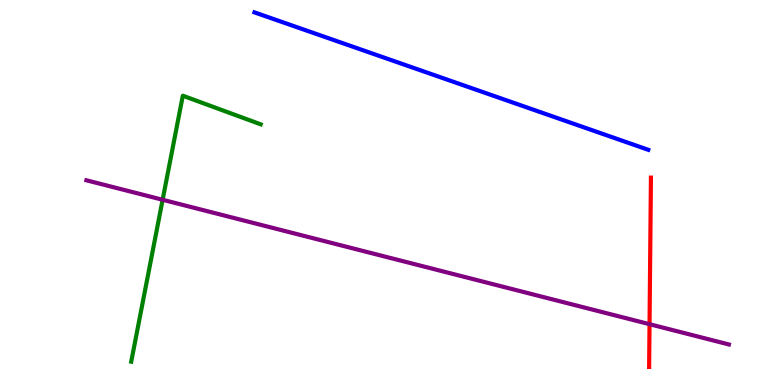[{'lines': ['blue', 'red'], 'intersections': []}, {'lines': ['green', 'red'], 'intersections': []}, {'lines': ['purple', 'red'], 'intersections': [{'x': 8.38, 'y': 1.58}]}, {'lines': ['blue', 'green'], 'intersections': []}, {'lines': ['blue', 'purple'], 'intersections': []}, {'lines': ['green', 'purple'], 'intersections': [{'x': 2.1, 'y': 4.81}]}]